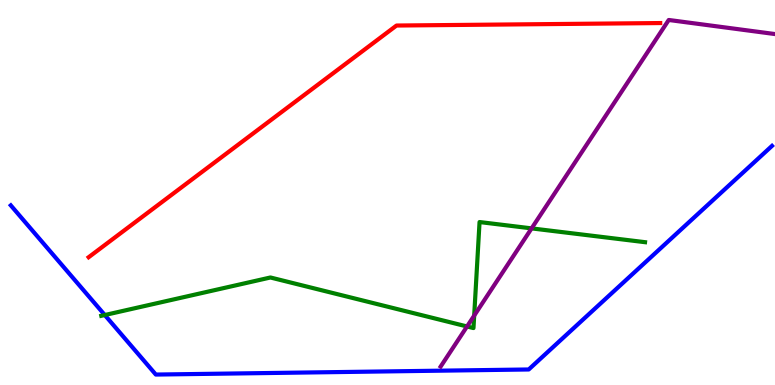[{'lines': ['blue', 'red'], 'intersections': []}, {'lines': ['green', 'red'], 'intersections': []}, {'lines': ['purple', 'red'], 'intersections': []}, {'lines': ['blue', 'green'], 'intersections': [{'x': 1.35, 'y': 1.82}]}, {'lines': ['blue', 'purple'], 'intersections': []}, {'lines': ['green', 'purple'], 'intersections': [{'x': 6.03, 'y': 1.52}, {'x': 6.12, 'y': 1.8}, {'x': 6.86, 'y': 4.07}]}]